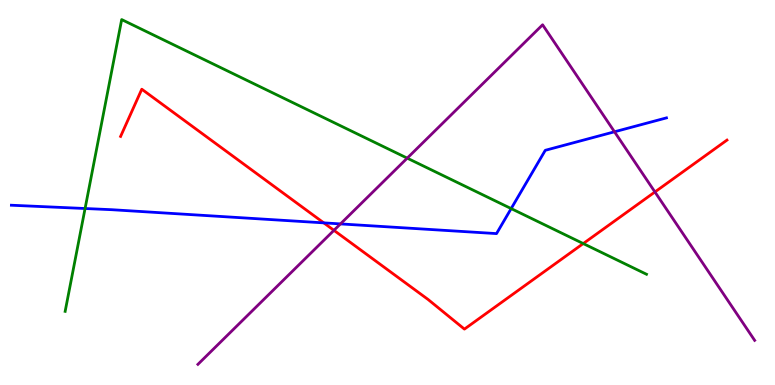[{'lines': ['blue', 'red'], 'intersections': [{'x': 4.18, 'y': 4.21}]}, {'lines': ['green', 'red'], 'intersections': [{'x': 7.53, 'y': 3.67}]}, {'lines': ['purple', 'red'], 'intersections': [{'x': 4.31, 'y': 4.02}, {'x': 8.45, 'y': 5.01}]}, {'lines': ['blue', 'green'], 'intersections': [{'x': 1.1, 'y': 4.58}, {'x': 6.6, 'y': 4.58}]}, {'lines': ['blue', 'purple'], 'intersections': [{'x': 4.39, 'y': 4.18}, {'x': 7.93, 'y': 6.58}]}, {'lines': ['green', 'purple'], 'intersections': [{'x': 5.25, 'y': 5.89}]}]